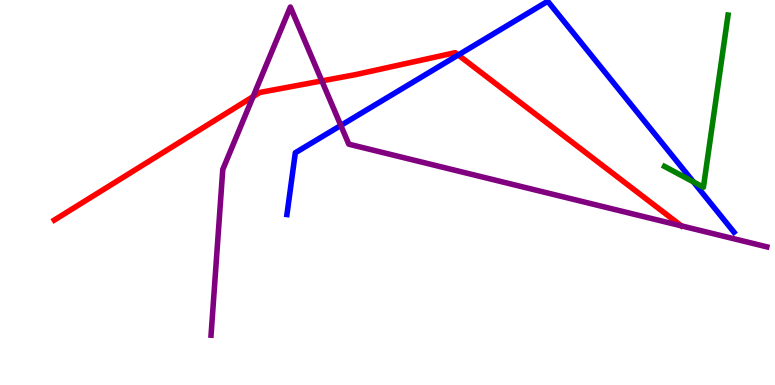[{'lines': ['blue', 'red'], 'intersections': [{'x': 5.91, 'y': 8.57}]}, {'lines': ['green', 'red'], 'intersections': []}, {'lines': ['purple', 'red'], 'intersections': [{'x': 3.27, 'y': 7.49}, {'x': 4.15, 'y': 7.9}]}, {'lines': ['blue', 'green'], 'intersections': [{'x': 8.95, 'y': 5.28}]}, {'lines': ['blue', 'purple'], 'intersections': [{'x': 4.4, 'y': 6.74}]}, {'lines': ['green', 'purple'], 'intersections': []}]